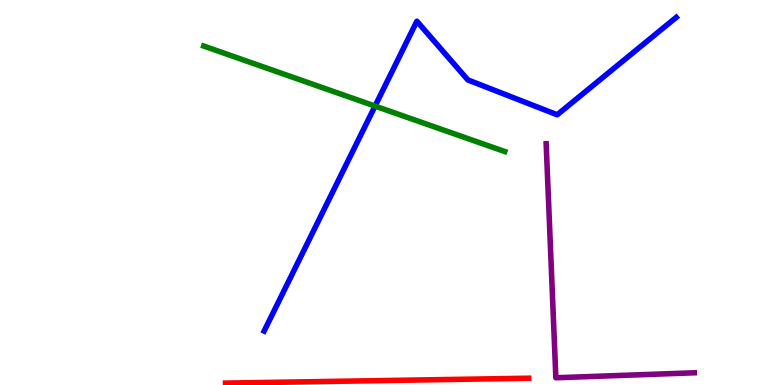[{'lines': ['blue', 'red'], 'intersections': []}, {'lines': ['green', 'red'], 'intersections': []}, {'lines': ['purple', 'red'], 'intersections': []}, {'lines': ['blue', 'green'], 'intersections': [{'x': 4.84, 'y': 7.24}]}, {'lines': ['blue', 'purple'], 'intersections': []}, {'lines': ['green', 'purple'], 'intersections': []}]